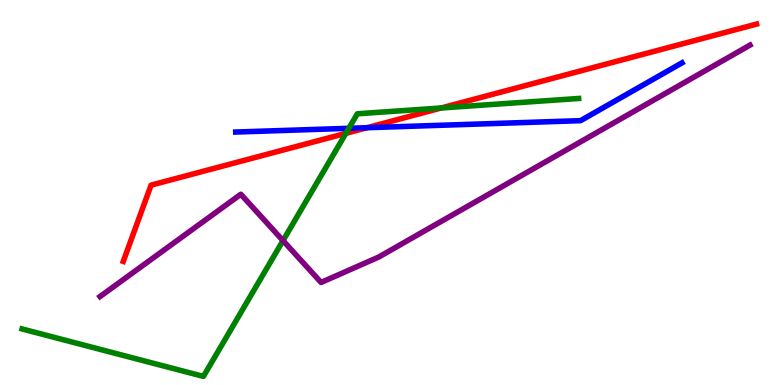[{'lines': ['blue', 'red'], 'intersections': [{'x': 4.74, 'y': 6.68}]}, {'lines': ['green', 'red'], 'intersections': [{'x': 4.46, 'y': 6.54}, {'x': 5.69, 'y': 7.2}]}, {'lines': ['purple', 'red'], 'intersections': []}, {'lines': ['blue', 'green'], 'intersections': [{'x': 4.5, 'y': 6.67}]}, {'lines': ['blue', 'purple'], 'intersections': []}, {'lines': ['green', 'purple'], 'intersections': [{'x': 3.65, 'y': 3.75}]}]